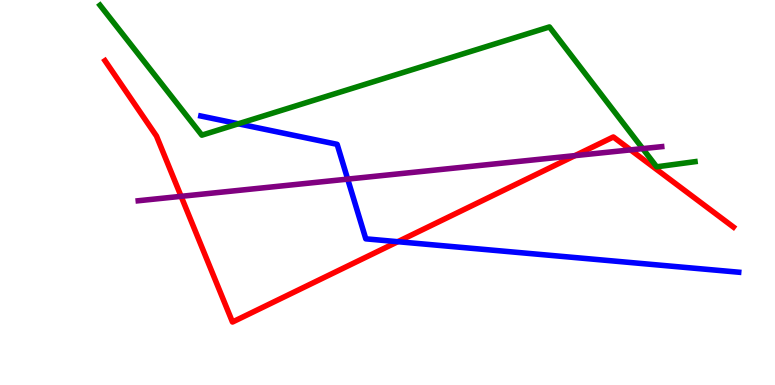[{'lines': ['blue', 'red'], 'intersections': [{'x': 5.13, 'y': 3.72}]}, {'lines': ['green', 'red'], 'intersections': []}, {'lines': ['purple', 'red'], 'intersections': [{'x': 2.34, 'y': 4.9}, {'x': 7.42, 'y': 5.96}, {'x': 8.14, 'y': 6.11}]}, {'lines': ['blue', 'green'], 'intersections': [{'x': 3.08, 'y': 6.78}]}, {'lines': ['blue', 'purple'], 'intersections': [{'x': 4.49, 'y': 5.35}]}, {'lines': ['green', 'purple'], 'intersections': [{'x': 8.29, 'y': 6.14}]}]